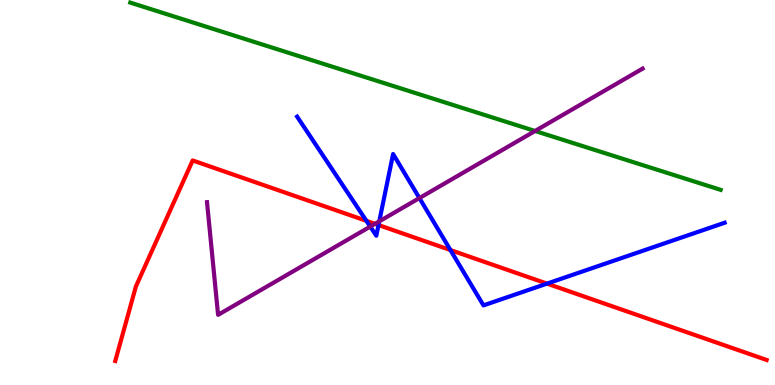[{'lines': ['blue', 'red'], 'intersections': [{'x': 4.73, 'y': 4.26}, {'x': 4.88, 'y': 4.15}, {'x': 5.81, 'y': 3.51}, {'x': 7.06, 'y': 2.63}]}, {'lines': ['green', 'red'], 'intersections': []}, {'lines': ['purple', 'red'], 'intersections': [{'x': 4.84, 'y': 4.19}]}, {'lines': ['blue', 'green'], 'intersections': []}, {'lines': ['blue', 'purple'], 'intersections': [{'x': 4.78, 'y': 4.11}, {'x': 4.89, 'y': 4.25}, {'x': 5.41, 'y': 4.86}]}, {'lines': ['green', 'purple'], 'intersections': [{'x': 6.9, 'y': 6.6}]}]